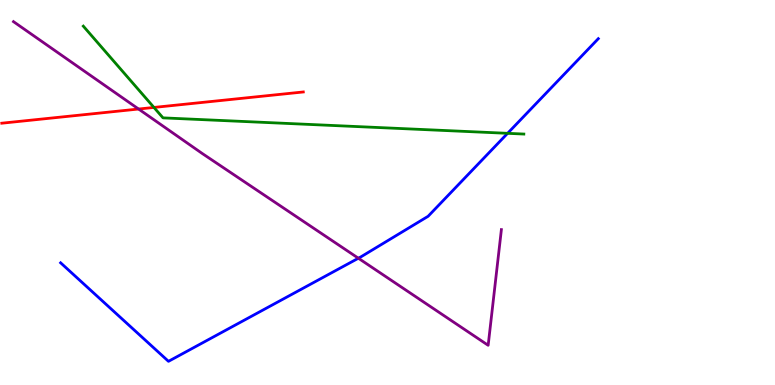[{'lines': ['blue', 'red'], 'intersections': []}, {'lines': ['green', 'red'], 'intersections': [{'x': 1.99, 'y': 7.21}]}, {'lines': ['purple', 'red'], 'intersections': [{'x': 1.79, 'y': 7.17}]}, {'lines': ['blue', 'green'], 'intersections': [{'x': 6.55, 'y': 6.54}]}, {'lines': ['blue', 'purple'], 'intersections': [{'x': 4.62, 'y': 3.29}]}, {'lines': ['green', 'purple'], 'intersections': []}]